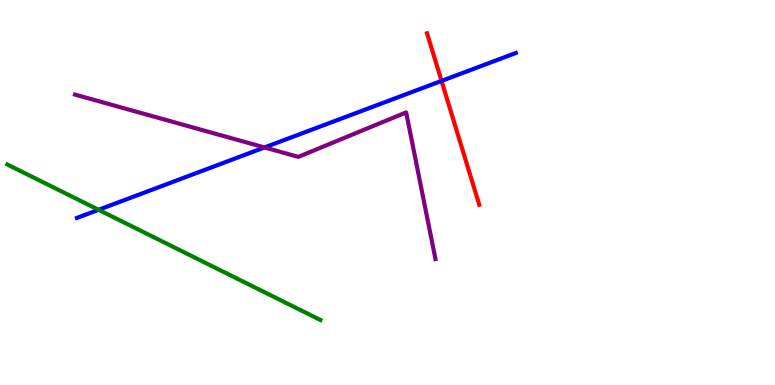[{'lines': ['blue', 'red'], 'intersections': [{'x': 5.7, 'y': 7.9}]}, {'lines': ['green', 'red'], 'intersections': []}, {'lines': ['purple', 'red'], 'intersections': []}, {'lines': ['blue', 'green'], 'intersections': [{'x': 1.27, 'y': 4.55}]}, {'lines': ['blue', 'purple'], 'intersections': [{'x': 3.41, 'y': 6.17}]}, {'lines': ['green', 'purple'], 'intersections': []}]